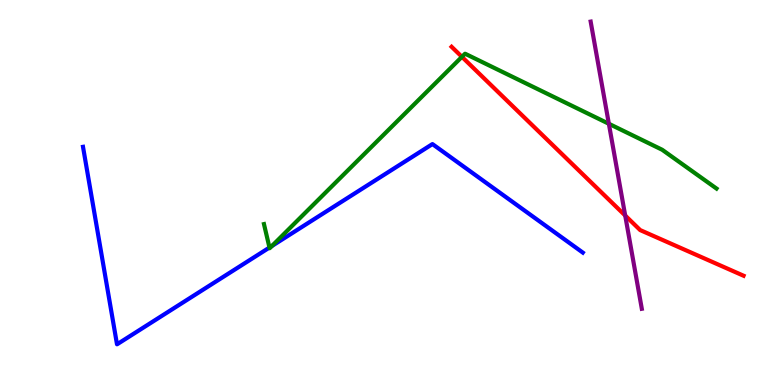[{'lines': ['blue', 'red'], 'intersections': []}, {'lines': ['green', 'red'], 'intersections': [{'x': 5.96, 'y': 8.52}]}, {'lines': ['purple', 'red'], 'intersections': [{'x': 8.07, 'y': 4.4}]}, {'lines': ['blue', 'green'], 'intersections': [{'x': 3.48, 'y': 3.57}, {'x': 3.51, 'y': 3.61}]}, {'lines': ['blue', 'purple'], 'intersections': []}, {'lines': ['green', 'purple'], 'intersections': [{'x': 7.86, 'y': 6.79}]}]